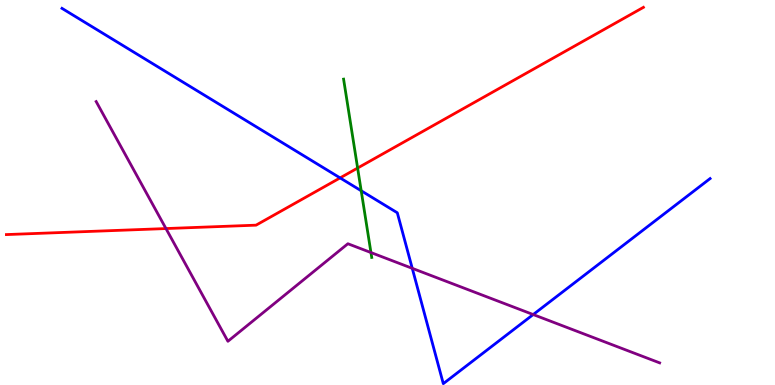[{'lines': ['blue', 'red'], 'intersections': [{'x': 4.39, 'y': 5.38}]}, {'lines': ['green', 'red'], 'intersections': [{'x': 4.61, 'y': 5.64}]}, {'lines': ['purple', 'red'], 'intersections': [{'x': 2.14, 'y': 4.06}]}, {'lines': ['blue', 'green'], 'intersections': [{'x': 4.66, 'y': 5.05}]}, {'lines': ['blue', 'purple'], 'intersections': [{'x': 5.32, 'y': 3.03}, {'x': 6.88, 'y': 1.83}]}, {'lines': ['green', 'purple'], 'intersections': [{'x': 4.79, 'y': 3.44}]}]